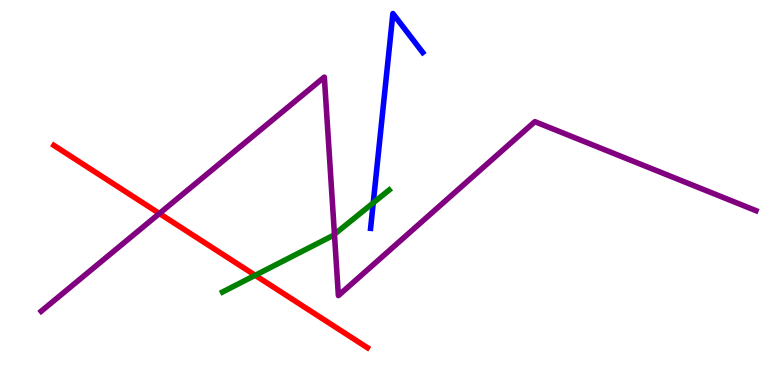[{'lines': ['blue', 'red'], 'intersections': []}, {'lines': ['green', 'red'], 'intersections': [{'x': 3.29, 'y': 2.85}]}, {'lines': ['purple', 'red'], 'intersections': [{'x': 2.06, 'y': 4.45}]}, {'lines': ['blue', 'green'], 'intersections': [{'x': 4.82, 'y': 4.73}]}, {'lines': ['blue', 'purple'], 'intersections': []}, {'lines': ['green', 'purple'], 'intersections': [{'x': 4.32, 'y': 3.91}]}]